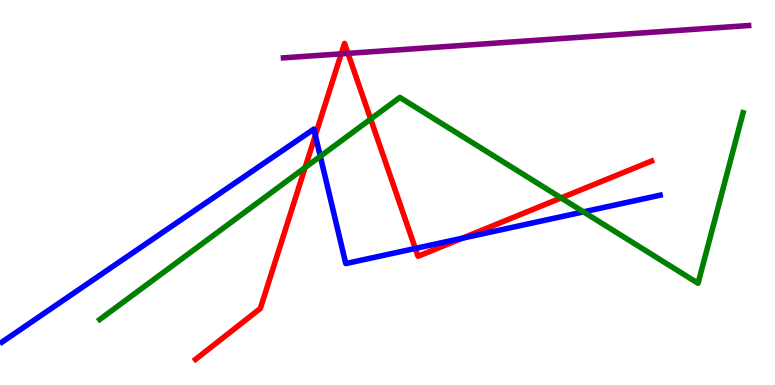[{'lines': ['blue', 'red'], 'intersections': [{'x': 4.07, 'y': 6.48}, {'x': 5.36, 'y': 3.55}, {'x': 5.97, 'y': 3.81}]}, {'lines': ['green', 'red'], 'intersections': [{'x': 3.94, 'y': 5.65}, {'x': 4.78, 'y': 6.91}, {'x': 7.24, 'y': 4.86}]}, {'lines': ['purple', 'red'], 'intersections': [{'x': 4.4, 'y': 8.6}, {'x': 4.49, 'y': 8.61}]}, {'lines': ['blue', 'green'], 'intersections': [{'x': 4.13, 'y': 5.94}, {'x': 7.53, 'y': 4.5}]}, {'lines': ['blue', 'purple'], 'intersections': []}, {'lines': ['green', 'purple'], 'intersections': []}]